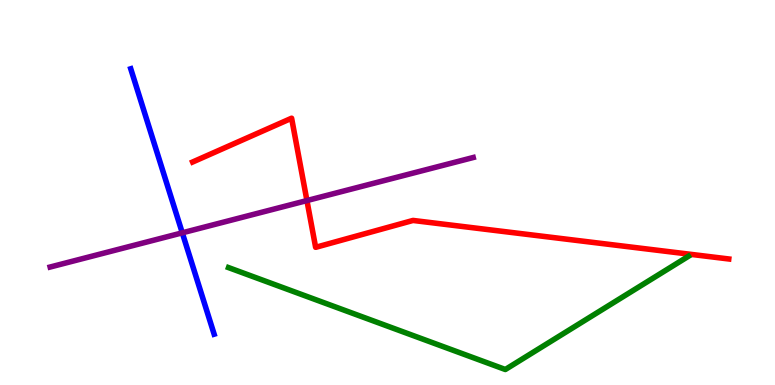[{'lines': ['blue', 'red'], 'intersections': []}, {'lines': ['green', 'red'], 'intersections': []}, {'lines': ['purple', 'red'], 'intersections': [{'x': 3.96, 'y': 4.79}]}, {'lines': ['blue', 'green'], 'intersections': []}, {'lines': ['blue', 'purple'], 'intersections': [{'x': 2.35, 'y': 3.95}]}, {'lines': ['green', 'purple'], 'intersections': []}]